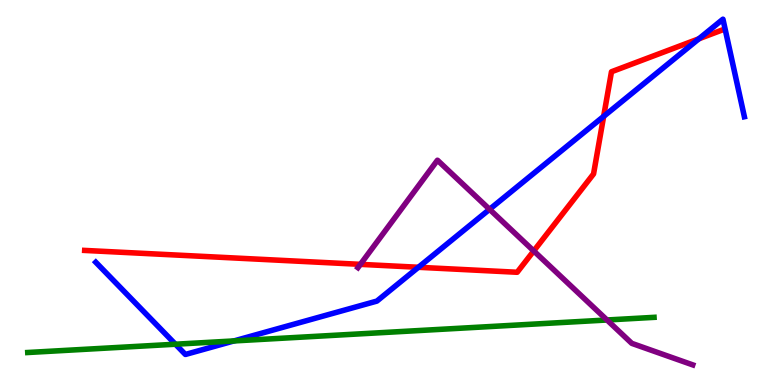[{'lines': ['blue', 'red'], 'intersections': [{'x': 5.4, 'y': 3.06}, {'x': 7.79, 'y': 6.98}, {'x': 9.02, 'y': 8.99}]}, {'lines': ['green', 'red'], 'intersections': []}, {'lines': ['purple', 'red'], 'intersections': [{'x': 4.65, 'y': 3.13}, {'x': 6.89, 'y': 3.48}]}, {'lines': ['blue', 'green'], 'intersections': [{'x': 2.26, 'y': 1.06}, {'x': 3.02, 'y': 1.14}]}, {'lines': ['blue', 'purple'], 'intersections': [{'x': 6.32, 'y': 4.56}]}, {'lines': ['green', 'purple'], 'intersections': [{'x': 7.83, 'y': 1.69}]}]